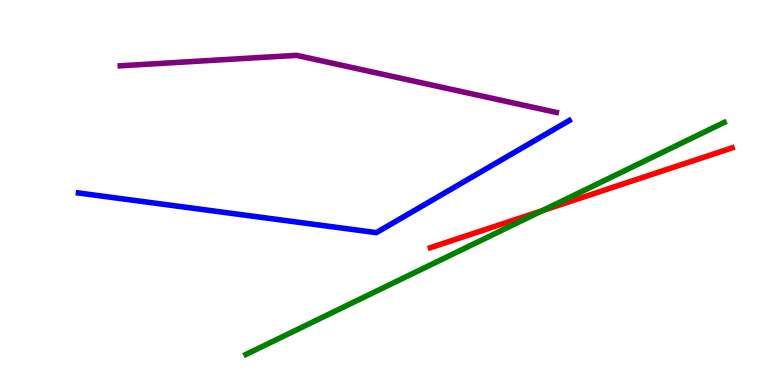[{'lines': ['blue', 'red'], 'intersections': []}, {'lines': ['green', 'red'], 'intersections': [{'x': 7.0, 'y': 4.53}]}, {'lines': ['purple', 'red'], 'intersections': []}, {'lines': ['blue', 'green'], 'intersections': []}, {'lines': ['blue', 'purple'], 'intersections': []}, {'lines': ['green', 'purple'], 'intersections': []}]